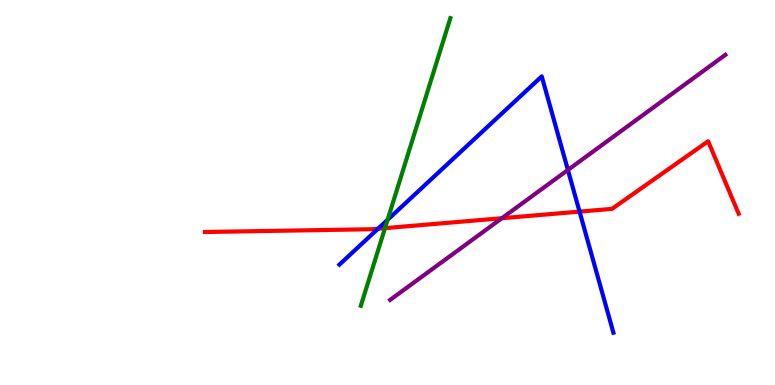[{'lines': ['blue', 'red'], 'intersections': [{'x': 4.88, 'y': 4.06}, {'x': 7.48, 'y': 4.5}]}, {'lines': ['green', 'red'], 'intersections': [{'x': 4.97, 'y': 4.07}]}, {'lines': ['purple', 'red'], 'intersections': [{'x': 6.48, 'y': 4.33}]}, {'lines': ['blue', 'green'], 'intersections': [{'x': 5.0, 'y': 4.29}]}, {'lines': ['blue', 'purple'], 'intersections': [{'x': 7.33, 'y': 5.59}]}, {'lines': ['green', 'purple'], 'intersections': []}]